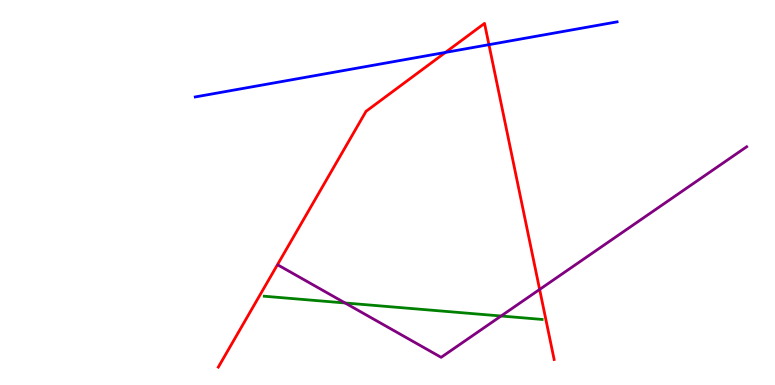[{'lines': ['blue', 'red'], 'intersections': [{'x': 5.75, 'y': 8.64}, {'x': 6.31, 'y': 8.84}]}, {'lines': ['green', 'red'], 'intersections': []}, {'lines': ['purple', 'red'], 'intersections': [{'x': 6.96, 'y': 2.48}]}, {'lines': ['blue', 'green'], 'intersections': []}, {'lines': ['blue', 'purple'], 'intersections': []}, {'lines': ['green', 'purple'], 'intersections': [{'x': 4.45, 'y': 2.13}, {'x': 6.47, 'y': 1.79}]}]